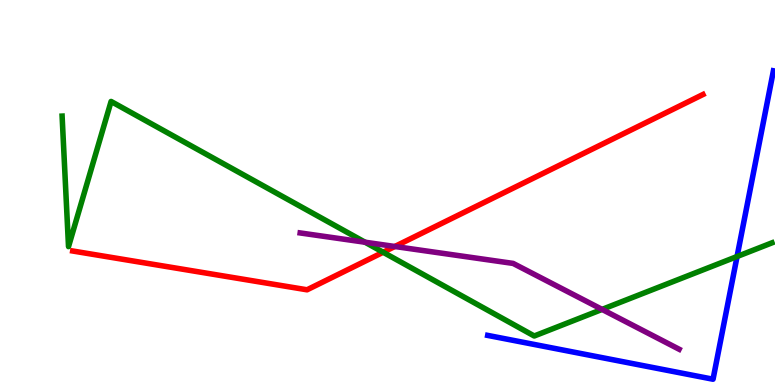[{'lines': ['blue', 'red'], 'intersections': []}, {'lines': ['green', 'red'], 'intersections': [{'x': 4.94, 'y': 3.45}]}, {'lines': ['purple', 'red'], 'intersections': [{'x': 5.09, 'y': 3.6}]}, {'lines': ['blue', 'green'], 'intersections': [{'x': 9.51, 'y': 3.34}]}, {'lines': ['blue', 'purple'], 'intersections': []}, {'lines': ['green', 'purple'], 'intersections': [{'x': 4.71, 'y': 3.71}, {'x': 7.77, 'y': 1.96}]}]